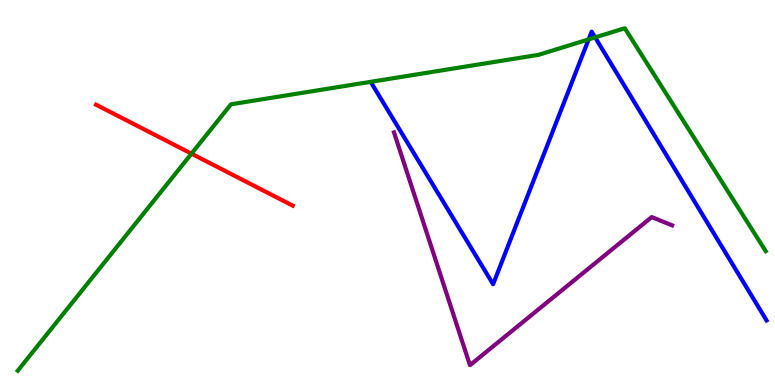[{'lines': ['blue', 'red'], 'intersections': []}, {'lines': ['green', 'red'], 'intersections': [{'x': 2.47, 'y': 6.01}]}, {'lines': ['purple', 'red'], 'intersections': []}, {'lines': ['blue', 'green'], 'intersections': [{'x': 7.6, 'y': 8.98}, {'x': 7.68, 'y': 9.03}]}, {'lines': ['blue', 'purple'], 'intersections': []}, {'lines': ['green', 'purple'], 'intersections': []}]